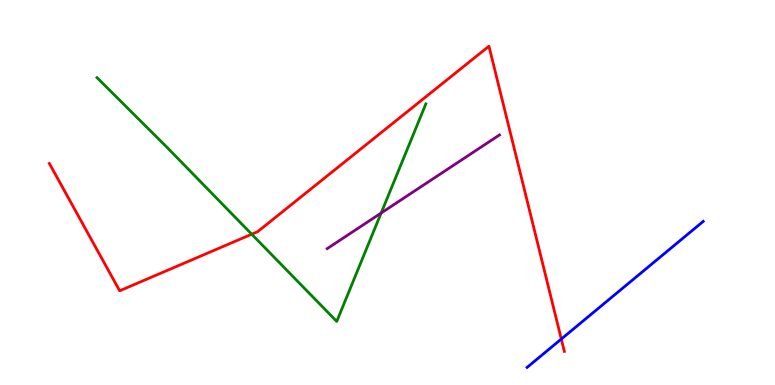[{'lines': ['blue', 'red'], 'intersections': [{'x': 7.24, 'y': 1.19}]}, {'lines': ['green', 'red'], 'intersections': [{'x': 3.25, 'y': 3.92}]}, {'lines': ['purple', 'red'], 'intersections': []}, {'lines': ['blue', 'green'], 'intersections': []}, {'lines': ['blue', 'purple'], 'intersections': []}, {'lines': ['green', 'purple'], 'intersections': [{'x': 4.92, 'y': 4.47}]}]